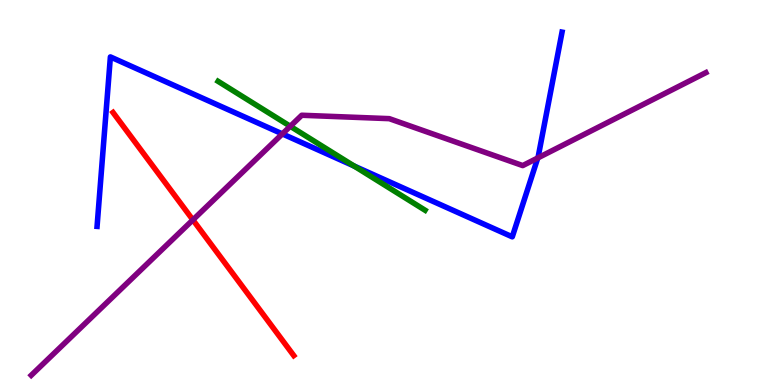[{'lines': ['blue', 'red'], 'intersections': []}, {'lines': ['green', 'red'], 'intersections': []}, {'lines': ['purple', 'red'], 'intersections': [{'x': 2.49, 'y': 4.29}]}, {'lines': ['blue', 'green'], 'intersections': [{'x': 4.57, 'y': 5.69}]}, {'lines': ['blue', 'purple'], 'intersections': [{'x': 3.64, 'y': 6.52}, {'x': 6.94, 'y': 5.9}]}, {'lines': ['green', 'purple'], 'intersections': [{'x': 3.75, 'y': 6.72}]}]